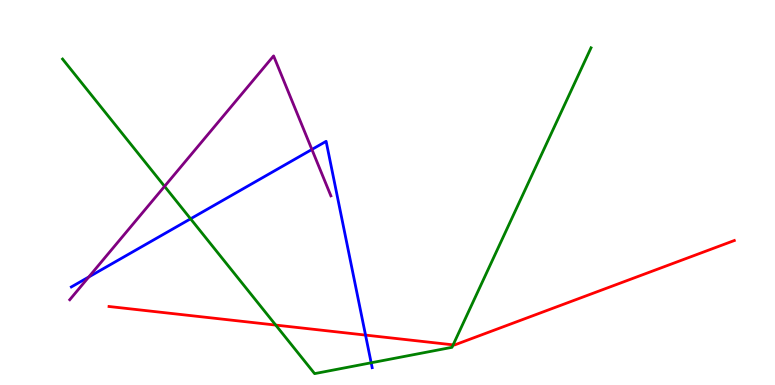[{'lines': ['blue', 'red'], 'intersections': [{'x': 4.72, 'y': 1.3}]}, {'lines': ['green', 'red'], 'intersections': [{'x': 3.56, 'y': 1.56}, {'x': 5.85, 'y': 1.04}]}, {'lines': ['purple', 'red'], 'intersections': []}, {'lines': ['blue', 'green'], 'intersections': [{'x': 2.46, 'y': 4.32}, {'x': 4.79, 'y': 0.577}]}, {'lines': ['blue', 'purple'], 'intersections': [{'x': 1.15, 'y': 2.81}, {'x': 4.02, 'y': 6.12}]}, {'lines': ['green', 'purple'], 'intersections': [{'x': 2.12, 'y': 5.16}]}]